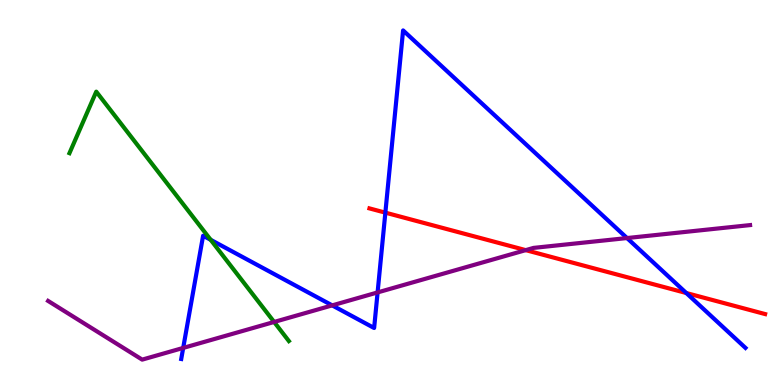[{'lines': ['blue', 'red'], 'intersections': [{'x': 4.97, 'y': 4.48}, {'x': 8.86, 'y': 2.39}]}, {'lines': ['green', 'red'], 'intersections': []}, {'lines': ['purple', 'red'], 'intersections': [{'x': 6.78, 'y': 3.5}]}, {'lines': ['blue', 'green'], 'intersections': [{'x': 2.72, 'y': 3.77}]}, {'lines': ['blue', 'purple'], 'intersections': [{'x': 2.36, 'y': 0.963}, {'x': 4.29, 'y': 2.07}, {'x': 4.87, 'y': 2.4}, {'x': 8.09, 'y': 3.82}]}, {'lines': ['green', 'purple'], 'intersections': [{'x': 3.54, 'y': 1.64}]}]